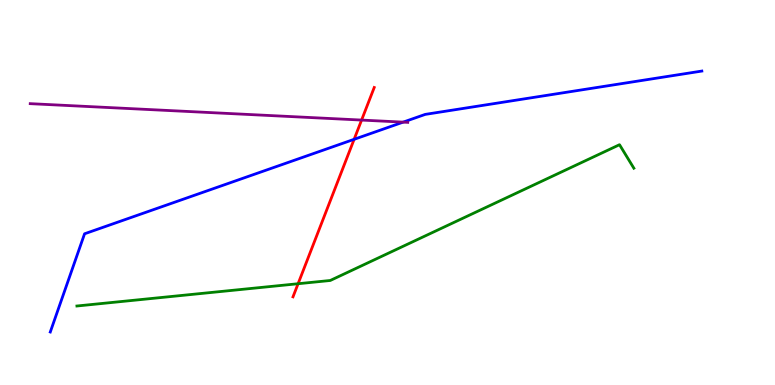[{'lines': ['blue', 'red'], 'intersections': [{'x': 4.57, 'y': 6.38}]}, {'lines': ['green', 'red'], 'intersections': [{'x': 3.85, 'y': 2.63}]}, {'lines': ['purple', 'red'], 'intersections': [{'x': 4.67, 'y': 6.88}]}, {'lines': ['blue', 'green'], 'intersections': []}, {'lines': ['blue', 'purple'], 'intersections': [{'x': 5.2, 'y': 6.83}]}, {'lines': ['green', 'purple'], 'intersections': []}]